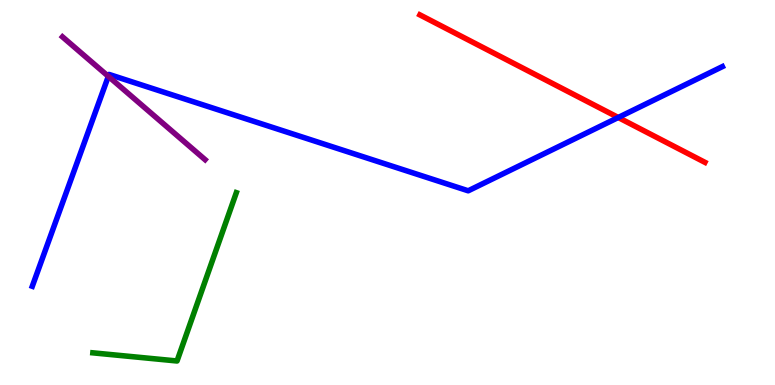[{'lines': ['blue', 'red'], 'intersections': [{'x': 7.98, 'y': 6.95}]}, {'lines': ['green', 'red'], 'intersections': []}, {'lines': ['purple', 'red'], 'intersections': []}, {'lines': ['blue', 'green'], 'intersections': []}, {'lines': ['blue', 'purple'], 'intersections': [{'x': 1.4, 'y': 8.02}]}, {'lines': ['green', 'purple'], 'intersections': []}]